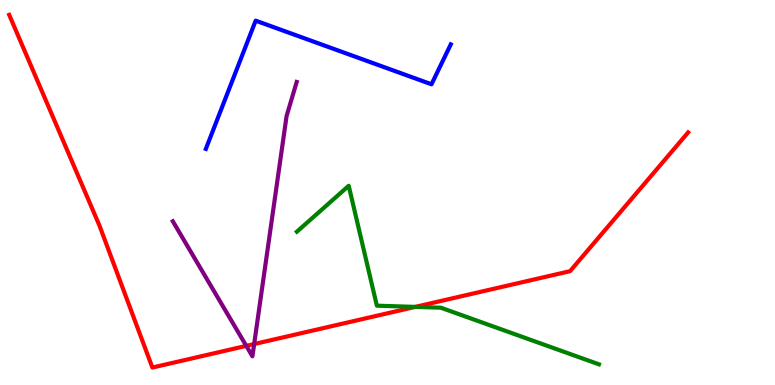[{'lines': ['blue', 'red'], 'intersections': []}, {'lines': ['green', 'red'], 'intersections': [{'x': 5.36, 'y': 2.03}]}, {'lines': ['purple', 'red'], 'intersections': [{'x': 3.18, 'y': 1.02}, {'x': 3.28, 'y': 1.06}]}, {'lines': ['blue', 'green'], 'intersections': []}, {'lines': ['blue', 'purple'], 'intersections': []}, {'lines': ['green', 'purple'], 'intersections': []}]